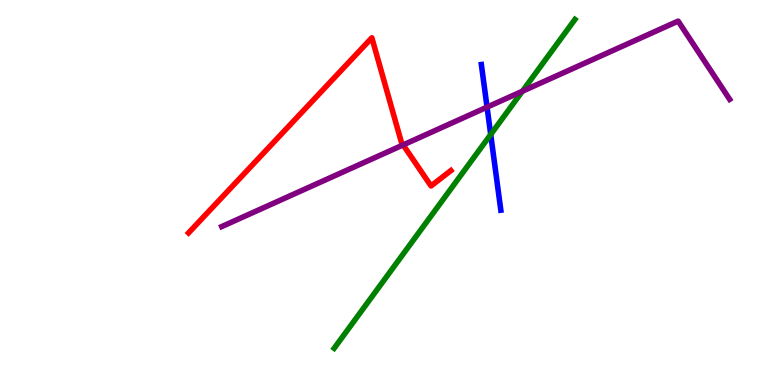[{'lines': ['blue', 'red'], 'intersections': []}, {'lines': ['green', 'red'], 'intersections': []}, {'lines': ['purple', 'red'], 'intersections': [{'x': 5.2, 'y': 6.24}]}, {'lines': ['blue', 'green'], 'intersections': [{'x': 6.33, 'y': 6.51}]}, {'lines': ['blue', 'purple'], 'intersections': [{'x': 6.28, 'y': 7.22}]}, {'lines': ['green', 'purple'], 'intersections': [{'x': 6.74, 'y': 7.63}]}]